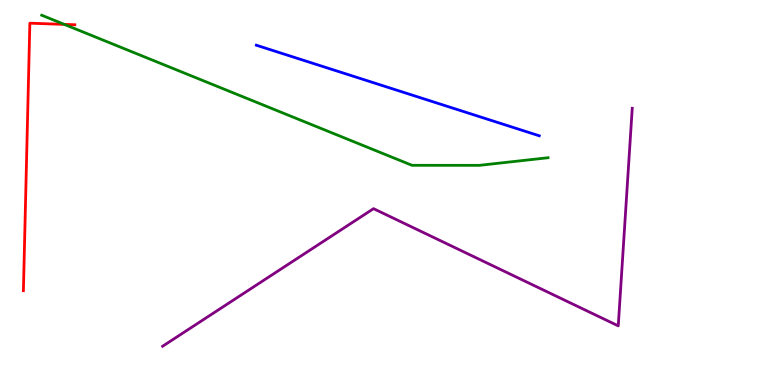[{'lines': ['blue', 'red'], 'intersections': []}, {'lines': ['green', 'red'], 'intersections': [{'x': 0.83, 'y': 9.37}]}, {'lines': ['purple', 'red'], 'intersections': []}, {'lines': ['blue', 'green'], 'intersections': []}, {'lines': ['blue', 'purple'], 'intersections': []}, {'lines': ['green', 'purple'], 'intersections': []}]